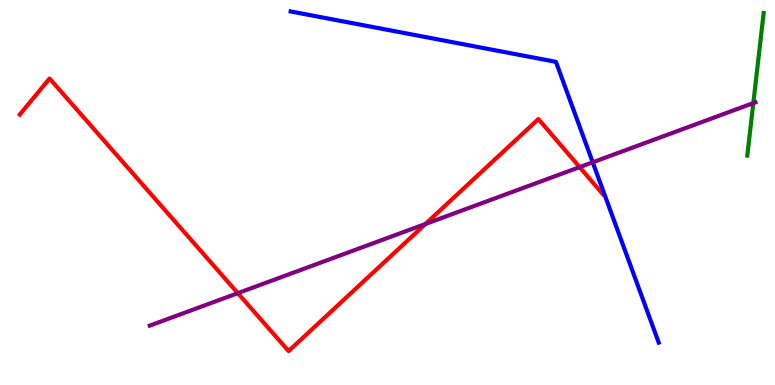[{'lines': ['blue', 'red'], 'intersections': []}, {'lines': ['green', 'red'], 'intersections': []}, {'lines': ['purple', 'red'], 'intersections': [{'x': 3.07, 'y': 2.39}, {'x': 5.49, 'y': 4.18}, {'x': 7.48, 'y': 5.66}]}, {'lines': ['blue', 'green'], 'intersections': []}, {'lines': ['blue', 'purple'], 'intersections': [{'x': 7.65, 'y': 5.78}]}, {'lines': ['green', 'purple'], 'intersections': [{'x': 9.72, 'y': 7.32}]}]